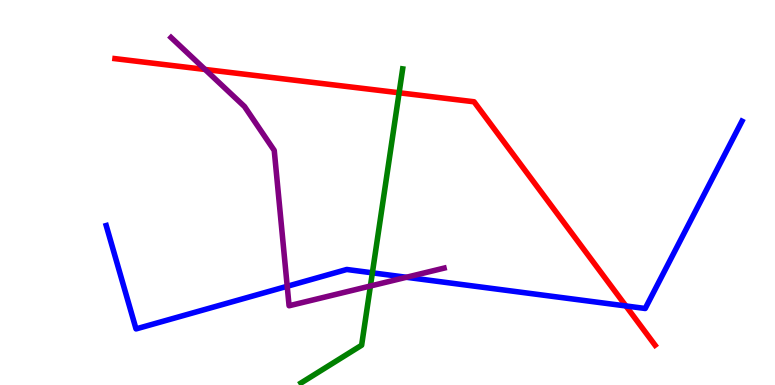[{'lines': ['blue', 'red'], 'intersections': [{'x': 8.08, 'y': 2.05}]}, {'lines': ['green', 'red'], 'intersections': [{'x': 5.15, 'y': 7.59}]}, {'lines': ['purple', 'red'], 'intersections': [{'x': 2.65, 'y': 8.2}]}, {'lines': ['blue', 'green'], 'intersections': [{'x': 4.8, 'y': 2.91}]}, {'lines': ['blue', 'purple'], 'intersections': [{'x': 3.71, 'y': 2.56}, {'x': 5.24, 'y': 2.8}]}, {'lines': ['green', 'purple'], 'intersections': [{'x': 4.78, 'y': 2.57}]}]